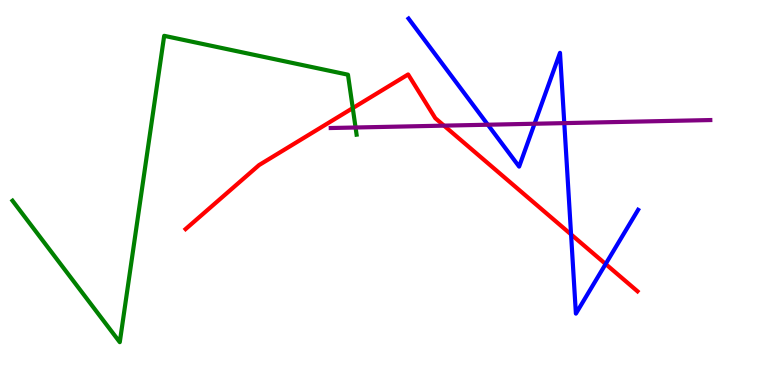[{'lines': ['blue', 'red'], 'intersections': [{'x': 7.37, 'y': 3.91}, {'x': 7.81, 'y': 3.14}]}, {'lines': ['green', 'red'], 'intersections': [{'x': 4.55, 'y': 7.19}]}, {'lines': ['purple', 'red'], 'intersections': [{'x': 5.73, 'y': 6.74}]}, {'lines': ['blue', 'green'], 'intersections': []}, {'lines': ['blue', 'purple'], 'intersections': [{'x': 6.29, 'y': 6.76}, {'x': 6.9, 'y': 6.79}, {'x': 7.28, 'y': 6.8}]}, {'lines': ['green', 'purple'], 'intersections': [{'x': 4.59, 'y': 6.69}]}]